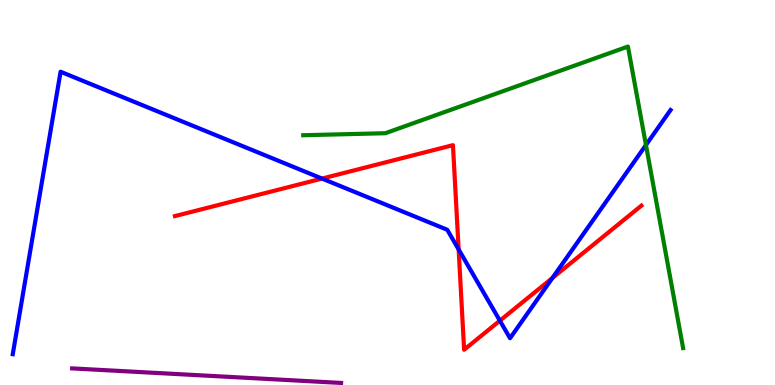[{'lines': ['blue', 'red'], 'intersections': [{'x': 4.15, 'y': 5.36}, {'x': 5.92, 'y': 3.52}, {'x': 6.45, 'y': 1.67}, {'x': 7.13, 'y': 2.78}]}, {'lines': ['green', 'red'], 'intersections': []}, {'lines': ['purple', 'red'], 'intersections': []}, {'lines': ['blue', 'green'], 'intersections': [{'x': 8.33, 'y': 6.23}]}, {'lines': ['blue', 'purple'], 'intersections': []}, {'lines': ['green', 'purple'], 'intersections': []}]